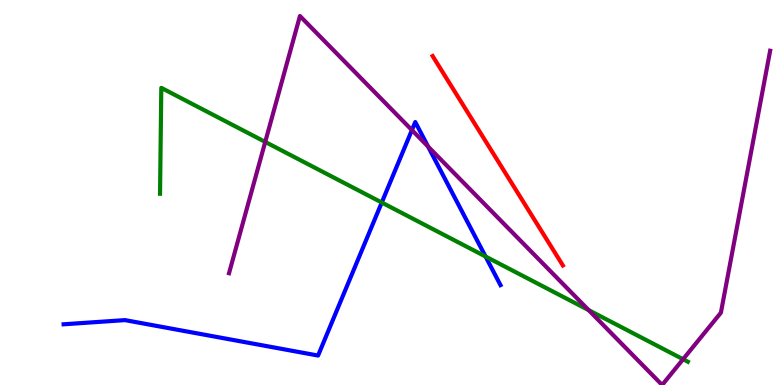[{'lines': ['blue', 'red'], 'intersections': []}, {'lines': ['green', 'red'], 'intersections': []}, {'lines': ['purple', 'red'], 'intersections': []}, {'lines': ['blue', 'green'], 'intersections': [{'x': 4.93, 'y': 4.74}, {'x': 6.27, 'y': 3.34}]}, {'lines': ['blue', 'purple'], 'intersections': [{'x': 5.31, 'y': 6.62}, {'x': 5.52, 'y': 6.19}]}, {'lines': ['green', 'purple'], 'intersections': [{'x': 3.42, 'y': 6.31}, {'x': 7.6, 'y': 1.94}, {'x': 8.81, 'y': 0.669}]}]